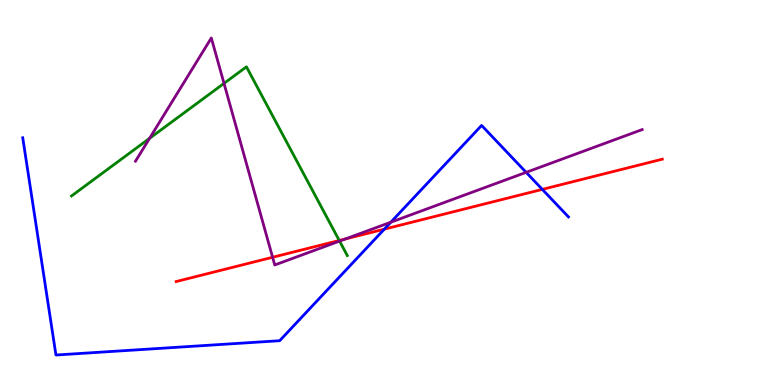[{'lines': ['blue', 'red'], 'intersections': [{'x': 4.96, 'y': 4.05}, {'x': 7.0, 'y': 5.08}]}, {'lines': ['green', 'red'], 'intersections': [{'x': 4.38, 'y': 3.75}]}, {'lines': ['purple', 'red'], 'intersections': [{'x': 3.52, 'y': 3.32}, {'x': 4.46, 'y': 3.79}]}, {'lines': ['blue', 'green'], 'intersections': []}, {'lines': ['blue', 'purple'], 'intersections': [{'x': 5.04, 'y': 4.23}, {'x': 6.79, 'y': 5.52}]}, {'lines': ['green', 'purple'], 'intersections': [{'x': 1.93, 'y': 6.41}, {'x': 2.89, 'y': 7.83}, {'x': 4.38, 'y': 3.74}]}]